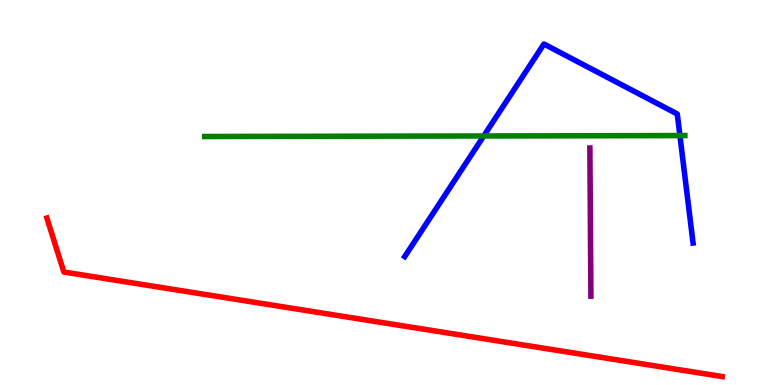[{'lines': ['blue', 'red'], 'intersections': []}, {'lines': ['green', 'red'], 'intersections': []}, {'lines': ['purple', 'red'], 'intersections': []}, {'lines': ['blue', 'green'], 'intersections': [{'x': 6.24, 'y': 6.47}, {'x': 8.77, 'y': 6.48}]}, {'lines': ['blue', 'purple'], 'intersections': []}, {'lines': ['green', 'purple'], 'intersections': []}]